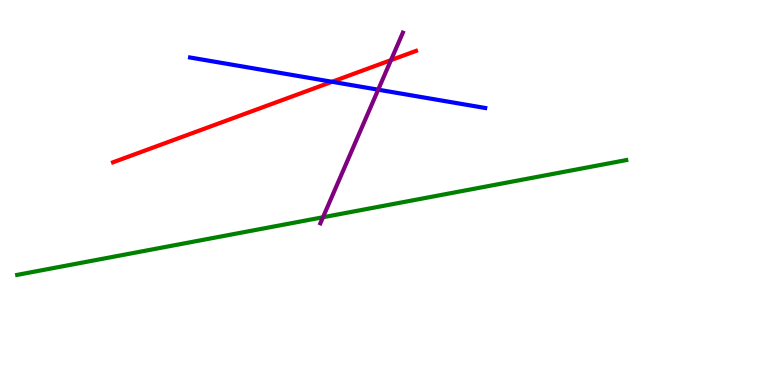[{'lines': ['blue', 'red'], 'intersections': [{'x': 4.28, 'y': 7.88}]}, {'lines': ['green', 'red'], 'intersections': []}, {'lines': ['purple', 'red'], 'intersections': [{'x': 5.04, 'y': 8.44}]}, {'lines': ['blue', 'green'], 'intersections': []}, {'lines': ['blue', 'purple'], 'intersections': [{'x': 4.88, 'y': 7.67}]}, {'lines': ['green', 'purple'], 'intersections': [{'x': 4.17, 'y': 4.36}]}]